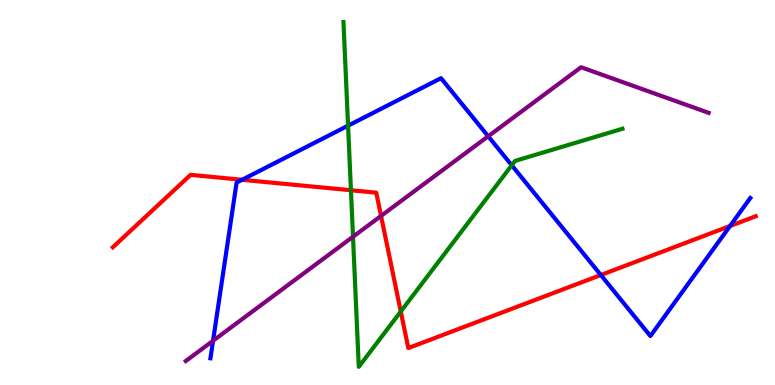[{'lines': ['blue', 'red'], 'intersections': [{'x': 3.12, 'y': 5.33}, {'x': 7.75, 'y': 2.86}, {'x': 9.42, 'y': 4.13}]}, {'lines': ['green', 'red'], 'intersections': [{'x': 4.53, 'y': 5.06}, {'x': 5.17, 'y': 1.91}]}, {'lines': ['purple', 'red'], 'intersections': [{'x': 4.92, 'y': 4.39}]}, {'lines': ['blue', 'green'], 'intersections': [{'x': 4.49, 'y': 6.74}, {'x': 6.6, 'y': 5.71}]}, {'lines': ['blue', 'purple'], 'intersections': [{'x': 2.75, 'y': 1.15}, {'x': 6.3, 'y': 6.46}]}, {'lines': ['green', 'purple'], 'intersections': [{'x': 4.55, 'y': 3.85}]}]